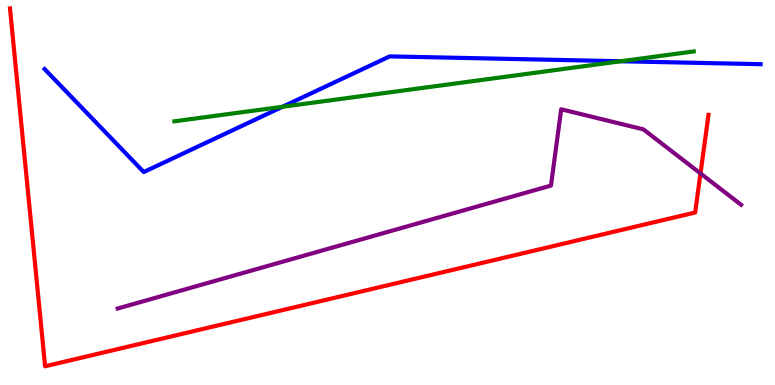[{'lines': ['blue', 'red'], 'intersections': []}, {'lines': ['green', 'red'], 'intersections': []}, {'lines': ['purple', 'red'], 'intersections': [{'x': 9.04, 'y': 5.5}]}, {'lines': ['blue', 'green'], 'intersections': [{'x': 3.65, 'y': 7.23}, {'x': 8.01, 'y': 8.41}]}, {'lines': ['blue', 'purple'], 'intersections': []}, {'lines': ['green', 'purple'], 'intersections': []}]